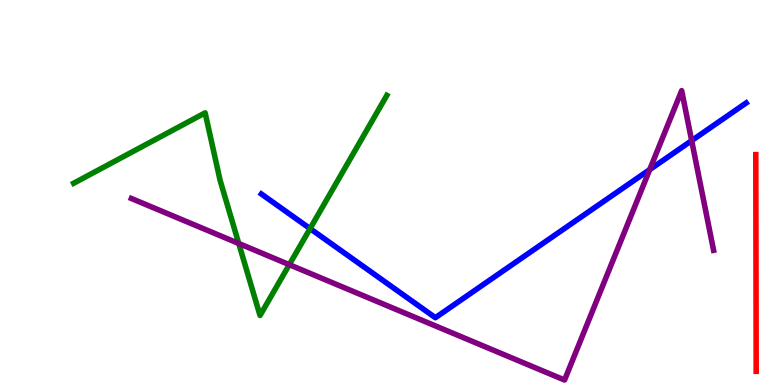[{'lines': ['blue', 'red'], 'intersections': []}, {'lines': ['green', 'red'], 'intersections': []}, {'lines': ['purple', 'red'], 'intersections': []}, {'lines': ['blue', 'green'], 'intersections': [{'x': 4.0, 'y': 4.06}]}, {'lines': ['blue', 'purple'], 'intersections': [{'x': 8.38, 'y': 5.59}, {'x': 8.92, 'y': 6.35}]}, {'lines': ['green', 'purple'], 'intersections': [{'x': 3.08, 'y': 3.68}, {'x': 3.73, 'y': 3.13}]}]